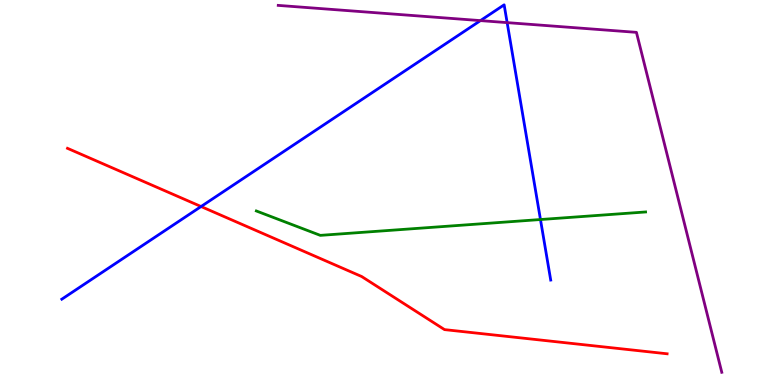[{'lines': ['blue', 'red'], 'intersections': [{'x': 2.59, 'y': 4.64}]}, {'lines': ['green', 'red'], 'intersections': []}, {'lines': ['purple', 'red'], 'intersections': []}, {'lines': ['blue', 'green'], 'intersections': [{'x': 6.97, 'y': 4.3}]}, {'lines': ['blue', 'purple'], 'intersections': [{'x': 6.2, 'y': 9.46}, {'x': 6.54, 'y': 9.41}]}, {'lines': ['green', 'purple'], 'intersections': []}]